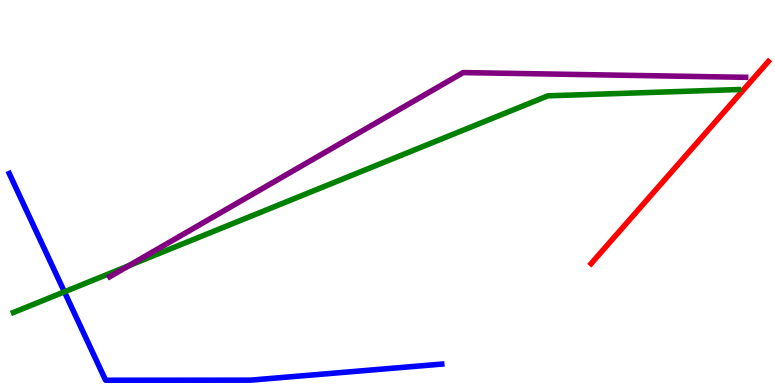[{'lines': ['blue', 'red'], 'intersections': []}, {'lines': ['green', 'red'], 'intersections': []}, {'lines': ['purple', 'red'], 'intersections': []}, {'lines': ['blue', 'green'], 'intersections': [{'x': 0.831, 'y': 2.42}]}, {'lines': ['blue', 'purple'], 'intersections': []}, {'lines': ['green', 'purple'], 'intersections': [{'x': 1.66, 'y': 3.1}]}]